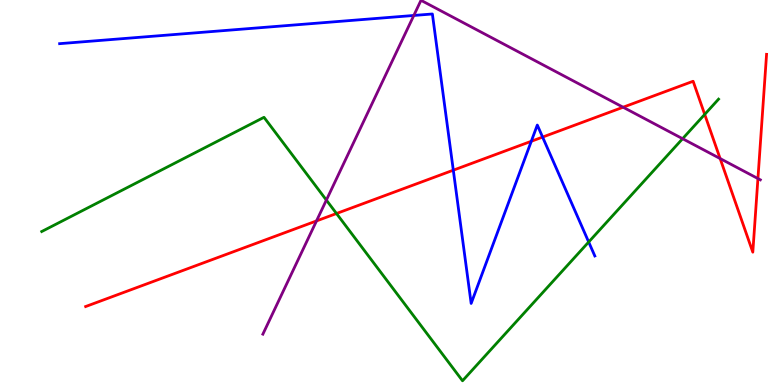[{'lines': ['blue', 'red'], 'intersections': [{'x': 5.85, 'y': 5.58}, {'x': 6.86, 'y': 6.33}, {'x': 7.0, 'y': 6.44}]}, {'lines': ['green', 'red'], 'intersections': [{'x': 4.34, 'y': 4.45}, {'x': 9.09, 'y': 7.03}]}, {'lines': ['purple', 'red'], 'intersections': [{'x': 4.08, 'y': 4.26}, {'x': 8.04, 'y': 7.21}, {'x': 9.29, 'y': 5.88}, {'x': 9.78, 'y': 5.36}]}, {'lines': ['blue', 'green'], 'intersections': [{'x': 7.6, 'y': 3.71}]}, {'lines': ['blue', 'purple'], 'intersections': [{'x': 5.34, 'y': 9.6}]}, {'lines': ['green', 'purple'], 'intersections': [{'x': 4.21, 'y': 4.8}, {'x': 8.81, 'y': 6.4}]}]